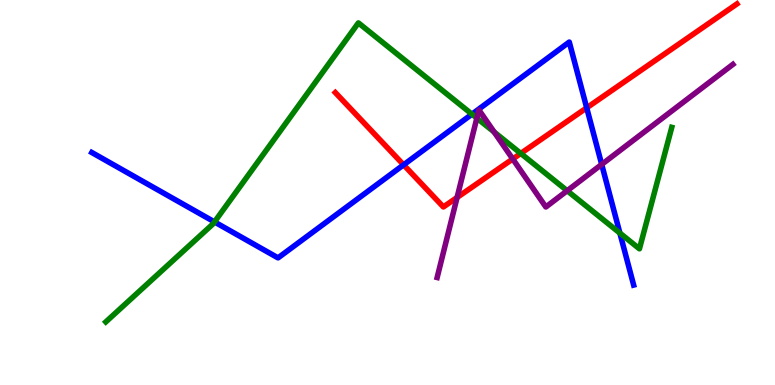[{'lines': ['blue', 'red'], 'intersections': [{'x': 5.21, 'y': 5.72}, {'x': 7.57, 'y': 7.2}]}, {'lines': ['green', 'red'], 'intersections': [{'x': 6.72, 'y': 6.02}]}, {'lines': ['purple', 'red'], 'intersections': [{'x': 5.9, 'y': 4.87}, {'x': 6.62, 'y': 5.87}]}, {'lines': ['blue', 'green'], 'intersections': [{'x': 2.77, 'y': 4.24}, {'x': 6.09, 'y': 7.03}, {'x': 8.0, 'y': 3.95}]}, {'lines': ['blue', 'purple'], 'intersections': [{'x': 7.76, 'y': 5.73}]}, {'lines': ['green', 'purple'], 'intersections': [{'x': 6.15, 'y': 6.93}, {'x': 6.38, 'y': 6.57}, {'x': 7.32, 'y': 5.05}]}]